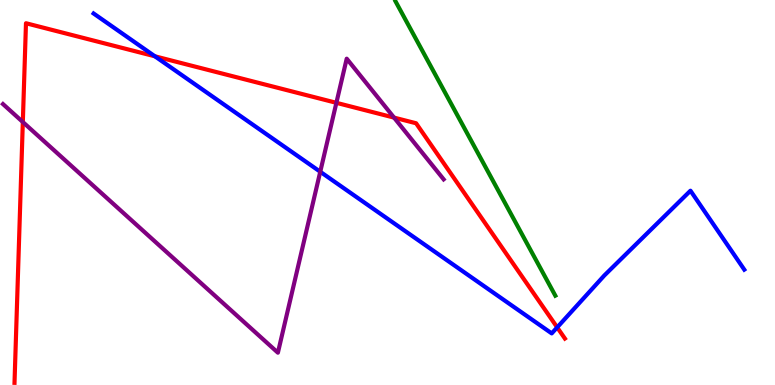[{'lines': ['blue', 'red'], 'intersections': [{'x': 2.0, 'y': 8.54}, {'x': 7.19, 'y': 1.5}]}, {'lines': ['green', 'red'], 'intersections': []}, {'lines': ['purple', 'red'], 'intersections': [{'x': 0.295, 'y': 6.83}, {'x': 4.34, 'y': 7.33}, {'x': 5.08, 'y': 6.95}]}, {'lines': ['blue', 'green'], 'intersections': []}, {'lines': ['blue', 'purple'], 'intersections': [{'x': 4.13, 'y': 5.54}]}, {'lines': ['green', 'purple'], 'intersections': []}]